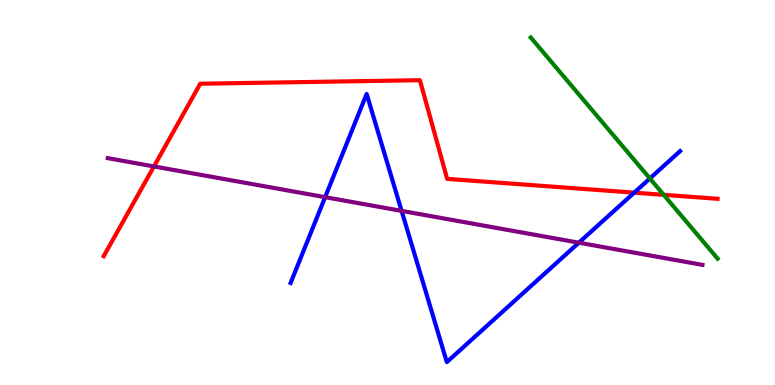[{'lines': ['blue', 'red'], 'intersections': [{'x': 8.18, 'y': 5.0}]}, {'lines': ['green', 'red'], 'intersections': [{'x': 8.56, 'y': 4.94}]}, {'lines': ['purple', 'red'], 'intersections': [{'x': 1.99, 'y': 5.68}]}, {'lines': ['blue', 'green'], 'intersections': [{'x': 8.39, 'y': 5.36}]}, {'lines': ['blue', 'purple'], 'intersections': [{'x': 4.2, 'y': 4.88}, {'x': 5.18, 'y': 4.52}, {'x': 7.47, 'y': 3.7}]}, {'lines': ['green', 'purple'], 'intersections': []}]